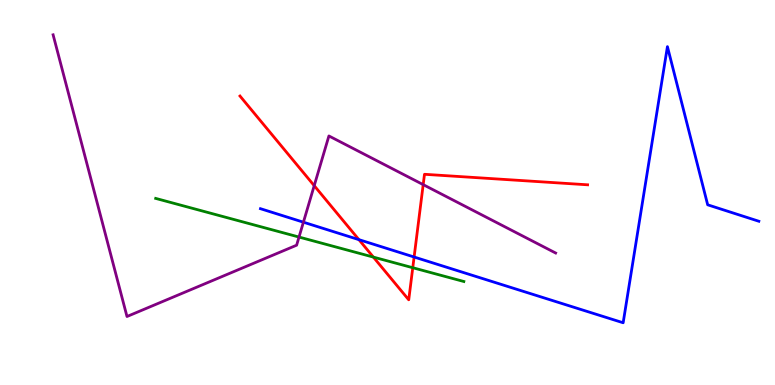[{'lines': ['blue', 'red'], 'intersections': [{'x': 4.63, 'y': 3.78}, {'x': 5.34, 'y': 3.32}]}, {'lines': ['green', 'red'], 'intersections': [{'x': 4.82, 'y': 3.32}, {'x': 5.33, 'y': 3.05}]}, {'lines': ['purple', 'red'], 'intersections': [{'x': 4.05, 'y': 5.18}, {'x': 5.46, 'y': 5.2}]}, {'lines': ['blue', 'green'], 'intersections': []}, {'lines': ['blue', 'purple'], 'intersections': [{'x': 3.92, 'y': 4.23}]}, {'lines': ['green', 'purple'], 'intersections': [{'x': 3.86, 'y': 3.84}]}]